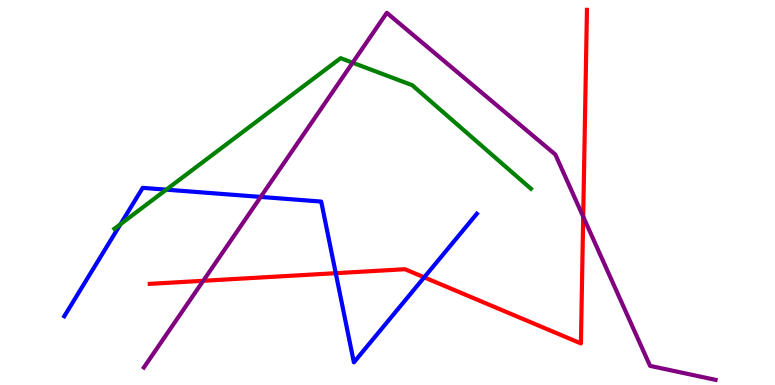[{'lines': ['blue', 'red'], 'intersections': [{'x': 4.33, 'y': 2.9}, {'x': 5.47, 'y': 2.8}]}, {'lines': ['green', 'red'], 'intersections': []}, {'lines': ['purple', 'red'], 'intersections': [{'x': 2.62, 'y': 2.71}, {'x': 7.53, 'y': 4.37}]}, {'lines': ['blue', 'green'], 'intersections': [{'x': 1.55, 'y': 4.18}, {'x': 2.15, 'y': 5.07}]}, {'lines': ['blue', 'purple'], 'intersections': [{'x': 3.36, 'y': 4.89}]}, {'lines': ['green', 'purple'], 'intersections': [{'x': 4.55, 'y': 8.37}]}]